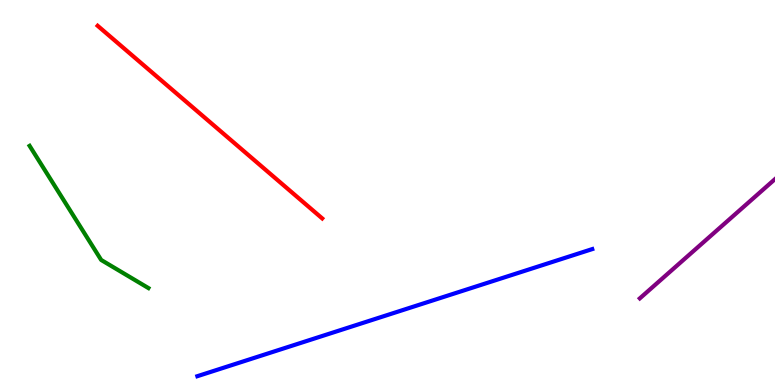[{'lines': ['blue', 'red'], 'intersections': []}, {'lines': ['green', 'red'], 'intersections': []}, {'lines': ['purple', 'red'], 'intersections': []}, {'lines': ['blue', 'green'], 'intersections': []}, {'lines': ['blue', 'purple'], 'intersections': []}, {'lines': ['green', 'purple'], 'intersections': []}]